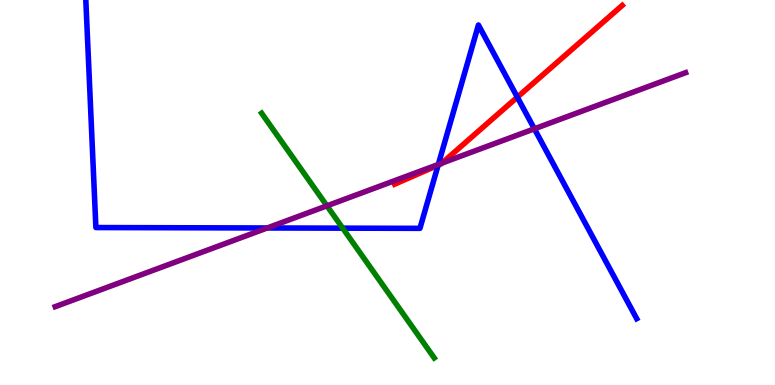[{'lines': ['blue', 'red'], 'intersections': [{'x': 5.65, 'y': 5.71}, {'x': 6.68, 'y': 7.48}]}, {'lines': ['green', 'red'], 'intersections': []}, {'lines': ['purple', 'red'], 'intersections': [{'x': 5.7, 'y': 5.76}]}, {'lines': ['blue', 'green'], 'intersections': [{'x': 4.42, 'y': 4.07}]}, {'lines': ['blue', 'purple'], 'intersections': [{'x': 3.45, 'y': 4.08}, {'x': 5.66, 'y': 5.73}, {'x': 6.9, 'y': 6.65}]}, {'lines': ['green', 'purple'], 'intersections': [{'x': 4.22, 'y': 4.65}]}]